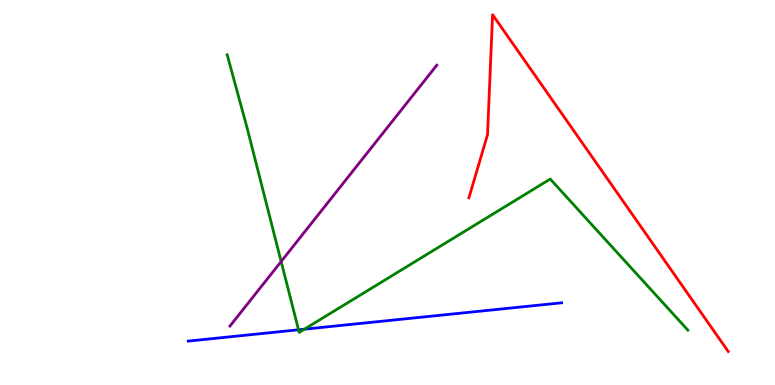[{'lines': ['blue', 'red'], 'intersections': []}, {'lines': ['green', 'red'], 'intersections': []}, {'lines': ['purple', 'red'], 'intersections': []}, {'lines': ['blue', 'green'], 'intersections': [{'x': 3.85, 'y': 1.43}, {'x': 3.93, 'y': 1.45}]}, {'lines': ['blue', 'purple'], 'intersections': []}, {'lines': ['green', 'purple'], 'intersections': [{'x': 3.63, 'y': 3.21}]}]